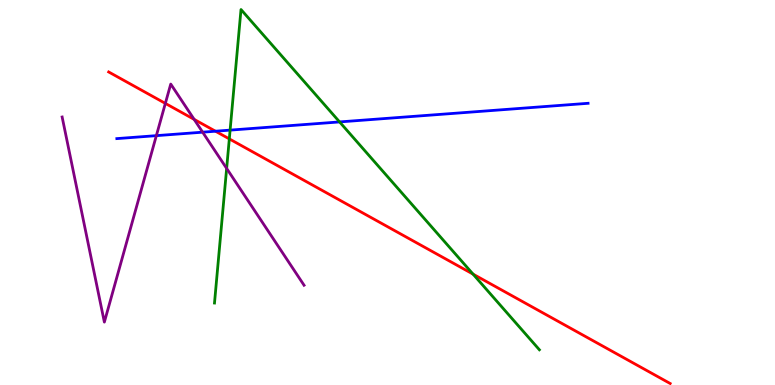[{'lines': ['blue', 'red'], 'intersections': [{'x': 2.78, 'y': 6.59}]}, {'lines': ['green', 'red'], 'intersections': [{'x': 2.96, 'y': 6.39}, {'x': 6.1, 'y': 2.88}]}, {'lines': ['purple', 'red'], 'intersections': [{'x': 2.13, 'y': 7.31}, {'x': 2.51, 'y': 6.9}]}, {'lines': ['blue', 'green'], 'intersections': [{'x': 2.97, 'y': 6.62}, {'x': 4.38, 'y': 6.83}]}, {'lines': ['blue', 'purple'], 'intersections': [{'x': 2.02, 'y': 6.48}, {'x': 2.61, 'y': 6.57}]}, {'lines': ['green', 'purple'], 'intersections': [{'x': 2.92, 'y': 5.63}]}]